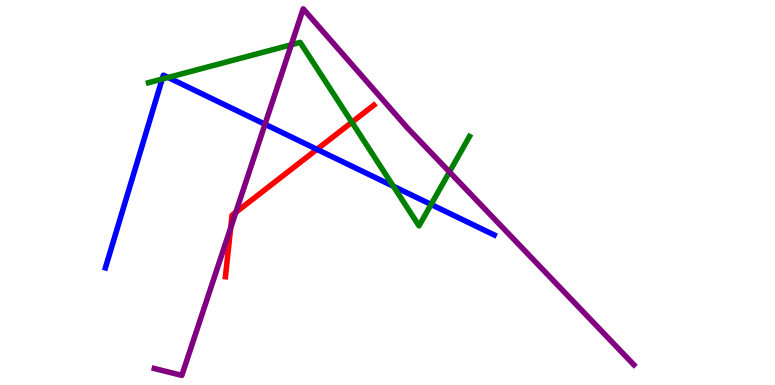[{'lines': ['blue', 'red'], 'intersections': [{'x': 4.09, 'y': 6.12}]}, {'lines': ['green', 'red'], 'intersections': [{'x': 4.54, 'y': 6.83}]}, {'lines': ['purple', 'red'], 'intersections': [{'x': 2.98, 'y': 4.08}, {'x': 3.04, 'y': 4.48}]}, {'lines': ['blue', 'green'], 'intersections': [{'x': 2.09, 'y': 7.95}, {'x': 2.17, 'y': 7.99}, {'x': 5.08, 'y': 5.16}, {'x': 5.56, 'y': 4.69}]}, {'lines': ['blue', 'purple'], 'intersections': [{'x': 3.42, 'y': 6.77}]}, {'lines': ['green', 'purple'], 'intersections': [{'x': 3.76, 'y': 8.84}, {'x': 5.8, 'y': 5.53}]}]